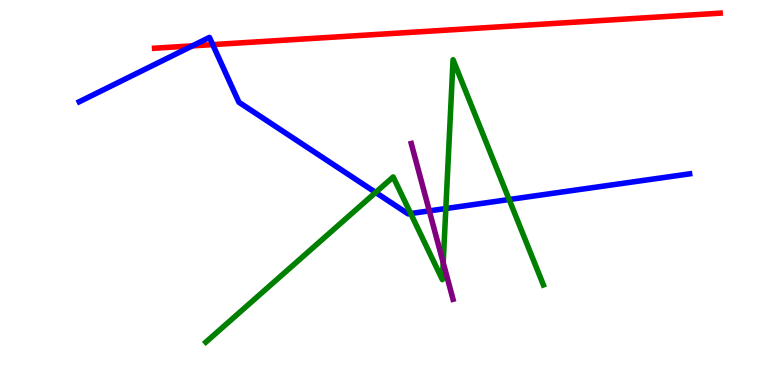[{'lines': ['blue', 'red'], 'intersections': [{'x': 2.48, 'y': 8.81}, {'x': 2.74, 'y': 8.84}]}, {'lines': ['green', 'red'], 'intersections': []}, {'lines': ['purple', 'red'], 'intersections': []}, {'lines': ['blue', 'green'], 'intersections': [{'x': 4.85, 'y': 5.0}, {'x': 5.3, 'y': 4.45}, {'x': 5.75, 'y': 4.58}, {'x': 6.57, 'y': 4.82}]}, {'lines': ['blue', 'purple'], 'intersections': [{'x': 5.54, 'y': 4.52}]}, {'lines': ['green', 'purple'], 'intersections': [{'x': 5.72, 'y': 3.18}]}]